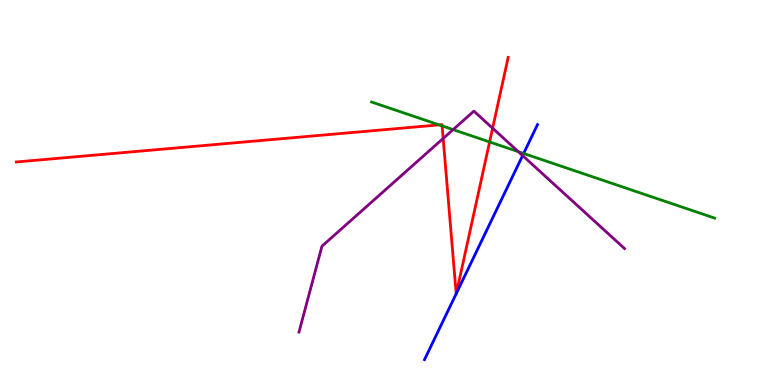[{'lines': ['blue', 'red'], 'intersections': [{'x': 5.89, 'y': 2.37}, {'x': 5.89, 'y': 2.38}]}, {'lines': ['green', 'red'], 'intersections': [{'x': 5.67, 'y': 6.76}, {'x': 5.7, 'y': 6.73}, {'x': 6.32, 'y': 6.31}]}, {'lines': ['purple', 'red'], 'intersections': [{'x': 5.72, 'y': 6.4}, {'x': 6.36, 'y': 6.67}]}, {'lines': ['blue', 'green'], 'intersections': [{'x': 6.76, 'y': 6.01}]}, {'lines': ['blue', 'purple'], 'intersections': [{'x': 6.74, 'y': 5.96}]}, {'lines': ['green', 'purple'], 'intersections': [{'x': 5.85, 'y': 6.63}, {'x': 6.69, 'y': 6.06}]}]